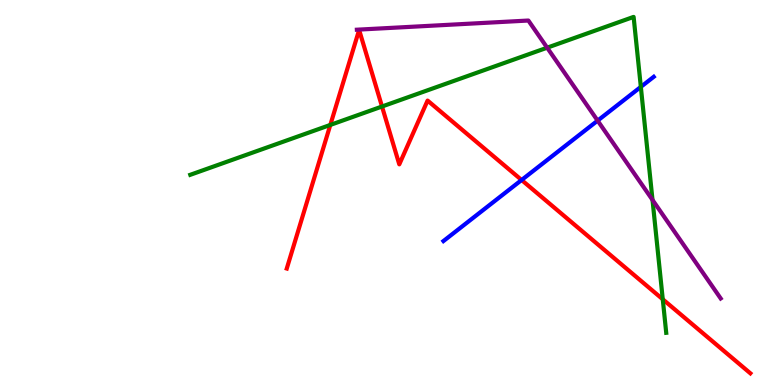[{'lines': ['blue', 'red'], 'intersections': [{'x': 6.73, 'y': 5.32}]}, {'lines': ['green', 'red'], 'intersections': [{'x': 4.26, 'y': 6.76}, {'x': 4.93, 'y': 7.23}, {'x': 8.55, 'y': 2.23}]}, {'lines': ['purple', 'red'], 'intersections': []}, {'lines': ['blue', 'green'], 'intersections': [{'x': 8.27, 'y': 7.74}]}, {'lines': ['blue', 'purple'], 'intersections': [{'x': 7.71, 'y': 6.87}]}, {'lines': ['green', 'purple'], 'intersections': [{'x': 7.06, 'y': 8.76}, {'x': 8.42, 'y': 4.81}]}]